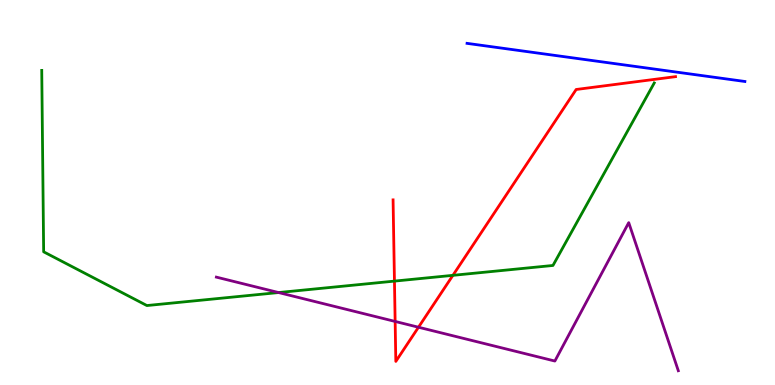[{'lines': ['blue', 'red'], 'intersections': []}, {'lines': ['green', 'red'], 'intersections': [{'x': 5.09, 'y': 2.7}, {'x': 5.84, 'y': 2.85}]}, {'lines': ['purple', 'red'], 'intersections': [{'x': 5.1, 'y': 1.65}, {'x': 5.4, 'y': 1.5}]}, {'lines': ['blue', 'green'], 'intersections': []}, {'lines': ['blue', 'purple'], 'intersections': []}, {'lines': ['green', 'purple'], 'intersections': [{'x': 3.59, 'y': 2.4}]}]